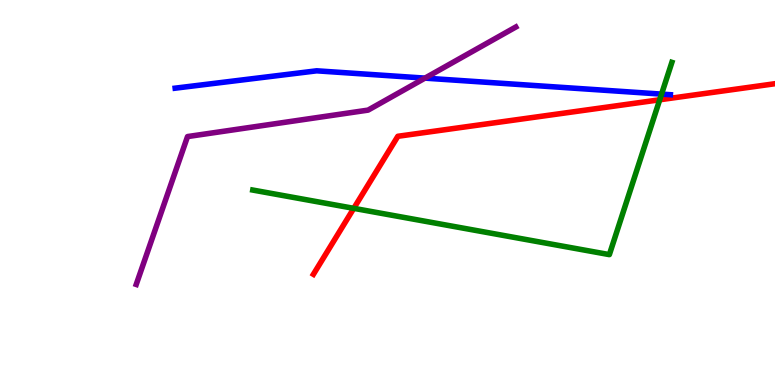[{'lines': ['blue', 'red'], 'intersections': []}, {'lines': ['green', 'red'], 'intersections': [{'x': 4.56, 'y': 4.59}, {'x': 8.51, 'y': 7.41}]}, {'lines': ['purple', 'red'], 'intersections': []}, {'lines': ['blue', 'green'], 'intersections': [{'x': 8.54, 'y': 7.56}]}, {'lines': ['blue', 'purple'], 'intersections': [{'x': 5.48, 'y': 7.97}]}, {'lines': ['green', 'purple'], 'intersections': []}]